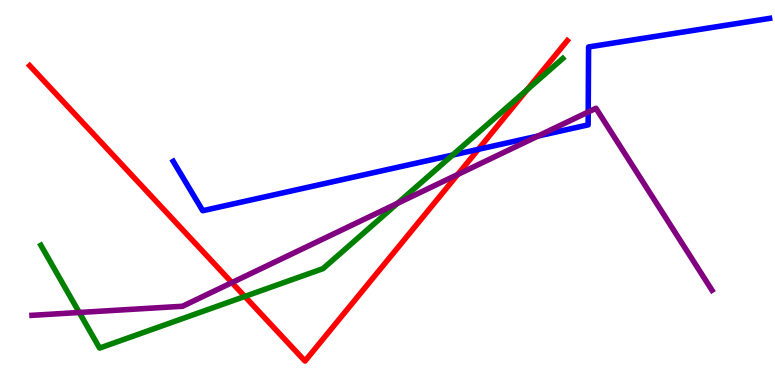[{'lines': ['blue', 'red'], 'intersections': [{'x': 6.17, 'y': 6.12}]}, {'lines': ['green', 'red'], 'intersections': [{'x': 3.16, 'y': 2.3}, {'x': 6.8, 'y': 7.67}]}, {'lines': ['purple', 'red'], 'intersections': [{'x': 2.99, 'y': 2.66}, {'x': 5.91, 'y': 5.47}]}, {'lines': ['blue', 'green'], 'intersections': [{'x': 5.84, 'y': 5.97}]}, {'lines': ['blue', 'purple'], 'intersections': [{'x': 6.94, 'y': 6.47}, {'x': 7.59, 'y': 7.09}]}, {'lines': ['green', 'purple'], 'intersections': [{'x': 1.02, 'y': 1.88}, {'x': 5.13, 'y': 4.72}]}]